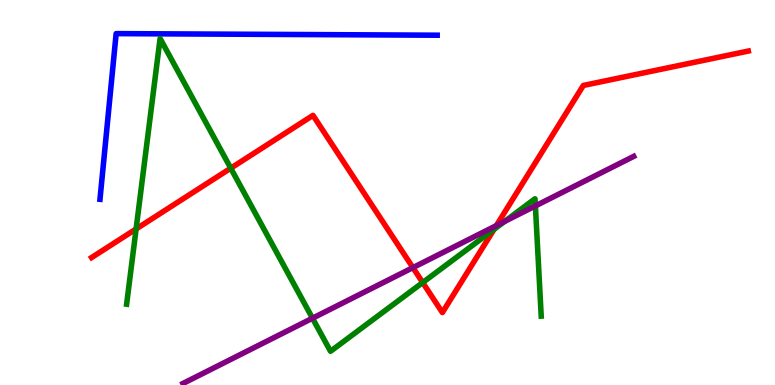[{'lines': ['blue', 'red'], 'intersections': []}, {'lines': ['green', 'red'], 'intersections': [{'x': 1.76, 'y': 4.05}, {'x': 2.98, 'y': 5.63}, {'x': 5.45, 'y': 2.66}, {'x': 6.37, 'y': 4.04}]}, {'lines': ['purple', 'red'], 'intersections': [{'x': 5.33, 'y': 3.05}, {'x': 6.4, 'y': 4.14}]}, {'lines': ['blue', 'green'], 'intersections': []}, {'lines': ['blue', 'purple'], 'intersections': []}, {'lines': ['green', 'purple'], 'intersections': [{'x': 4.03, 'y': 1.73}, {'x': 6.51, 'y': 4.25}, {'x': 6.91, 'y': 4.65}]}]